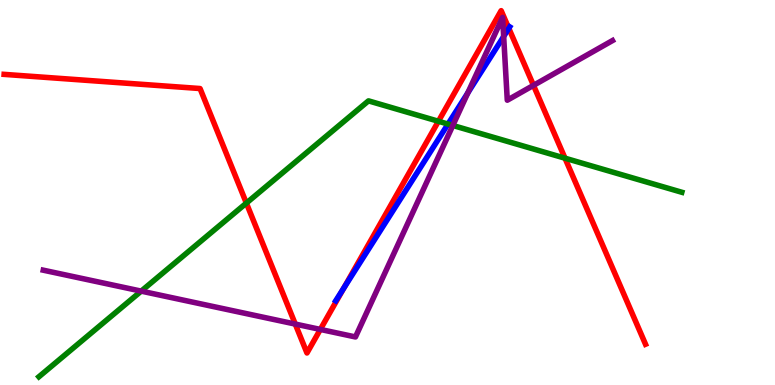[{'lines': ['blue', 'red'], 'intersections': [{'x': 4.44, 'y': 2.52}, {'x': 6.57, 'y': 9.26}]}, {'lines': ['green', 'red'], 'intersections': [{'x': 3.18, 'y': 4.72}, {'x': 5.66, 'y': 6.85}, {'x': 7.29, 'y': 5.89}]}, {'lines': ['purple', 'red'], 'intersections': [{'x': 3.81, 'y': 1.58}, {'x': 4.13, 'y': 1.44}, {'x': 6.88, 'y': 7.78}]}, {'lines': ['blue', 'green'], 'intersections': [{'x': 5.78, 'y': 6.78}]}, {'lines': ['blue', 'purple'], 'intersections': [{'x': 6.04, 'y': 7.59}, {'x': 6.5, 'y': 9.05}]}, {'lines': ['green', 'purple'], 'intersections': [{'x': 1.82, 'y': 2.44}, {'x': 5.84, 'y': 6.74}]}]